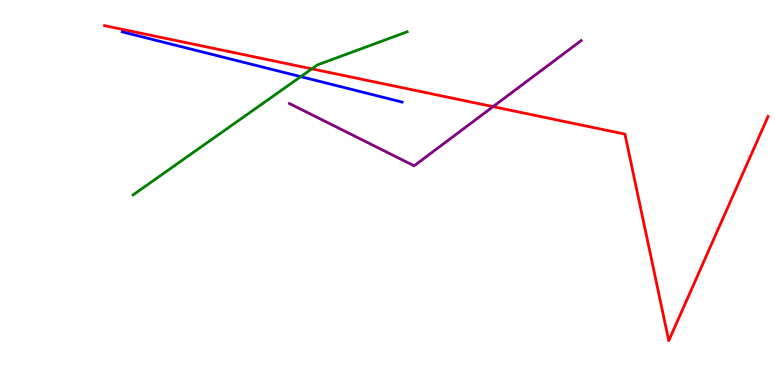[{'lines': ['blue', 'red'], 'intersections': []}, {'lines': ['green', 'red'], 'intersections': [{'x': 4.02, 'y': 8.21}]}, {'lines': ['purple', 'red'], 'intersections': [{'x': 6.36, 'y': 7.23}]}, {'lines': ['blue', 'green'], 'intersections': [{'x': 3.88, 'y': 8.01}]}, {'lines': ['blue', 'purple'], 'intersections': []}, {'lines': ['green', 'purple'], 'intersections': []}]